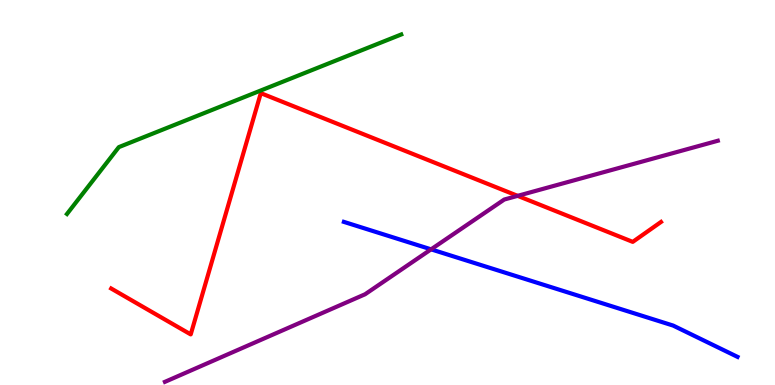[{'lines': ['blue', 'red'], 'intersections': []}, {'lines': ['green', 'red'], 'intersections': []}, {'lines': ['purple', 'red'], 'intersections': [{'x': 6.68, 'y': 4.91}]}, {'lines': ['blue', 'green'], 'intersections': []}, {'lines': ['blue', 'purple'], 'intersections': [{'x': 5.56, 'y': 3.52}]}, {'lines': ['green', 'purple'], 'intersections': []}]